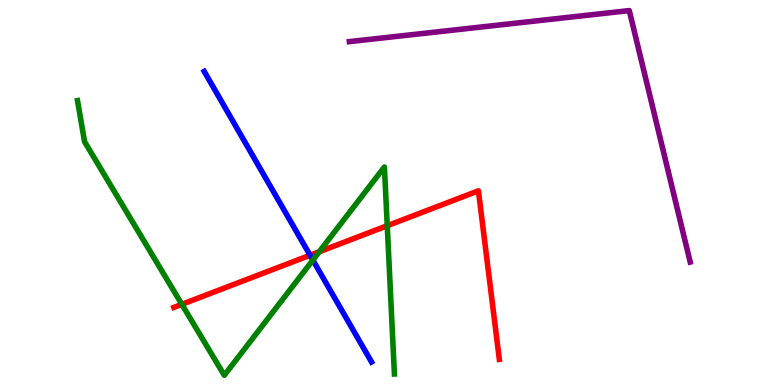[{'lines': ['blue', 'red'], 'intersections': [{'x': 4.0, 'y': 3.37}]}, {'lines': ['green', 'red'], 'intersections': [{'x': 2.35, 'y': 2.1}, {'x': 4.12, 'y': 3.46}, {'x': 5.0, 'y': 4.14}]}, {'lines': ['purple', 'red'], 'intersections': []}, {'lines': ['blue', 'green'], 'intersections': [{'x': 4.04, 'y': 3.24}]}, {'lines': ['blue', 'purple'], 'intersections': []}, {'lines': ['green', 'purple'], 'intersections': []}]